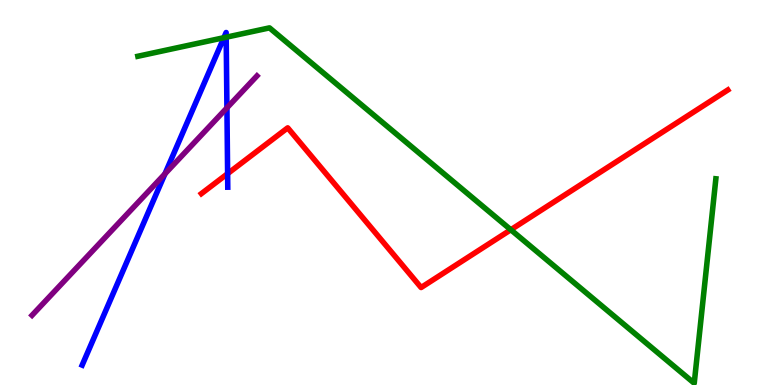[{'lines': ['blue', 'red'], 'intersections': [{'x': 2.94, 'y': 5.49}]}, {'lines': ['green', 'red'], 'intersections': [{'x': 6.59, 'y': 4.03}]}, {'lines': ['purple', 'red'], 'intersections': []}, {'lines': ['blue', 'green'], 'intersections': [{'x': 2.89, 'y': 9.02}, {'x': 2.92, 'y': 9.03}]}, {'lines': ['blue', 'purple'], 'intersections': [{'x': 2.13, 'y': 5.49}, {'x': 2.93, 'y': 7.2}]}, {'lines': ['green', 'purple'], 'intersections': []}]